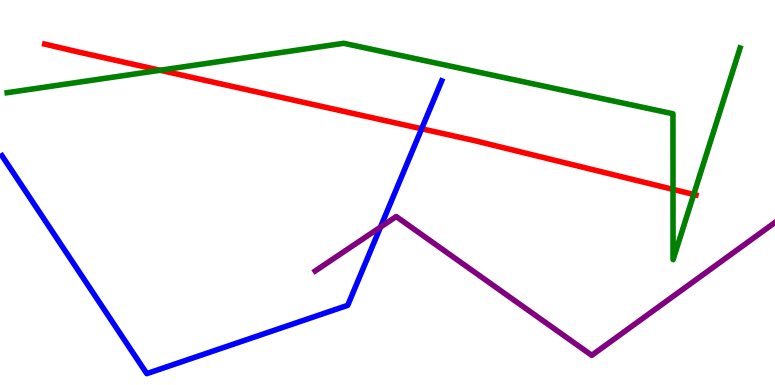[{'lines': ['blue', 'red'], 'intersections': [{'x': 5.44, 'y': 6.66}]}, {'lines': ['green', 'red'], 'intersections': [{'x': 2.07, 'y': 8.18}, {'x': 8.68, 'y': 5.08}, {'x': 8.95, 'y': 4.95}]}, {'lines': ['purple', 'red'], 'intersections': []}, {'lines': ['blue', 'green'], 'intersections': []}, {'lines': ['blue', 'purple'], 'intersections': [{'x': 4.91, 'y': 4.1}]}, {'lines': ['green', 'purple'], 'intersections': []}]